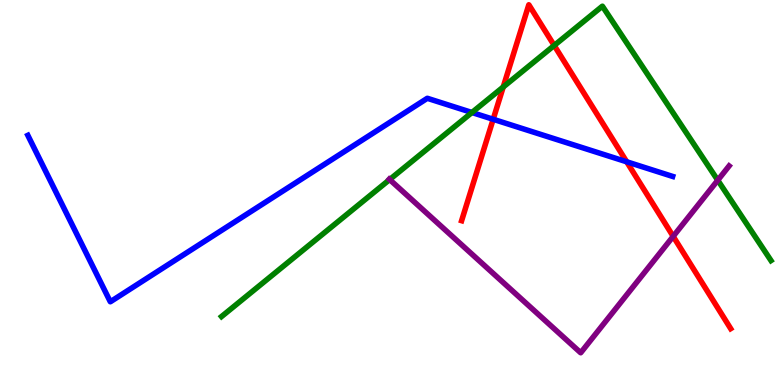[{'lines': ['blue', 'red'], 'intersections': [{'x': 6.36, 'y': 6.9}, {'x': 8.09, 'y': 5.8}]}, {'lines': ['green', 'red'], 'intersections': [{'x': 6.49, 'y': 7.74}, {'x': 7.15, 'y': 8.82}]}, {'lines': ['purple', 'red'], 'intersections': [{'x': 8.69, 'y': 3.86}]}, {'lines': ['blue', 'green'], 'intersections': [{'x': 6.09, 'y': 7.08}]}, {'lines': ['blue', 'purple'], 'intersections': []}, {'lines': ['green', 'purple'], 'intersections': [{'x': 5.03, 'y': 5.34}, {'x': 9.26, 'y': 5.32}]}]